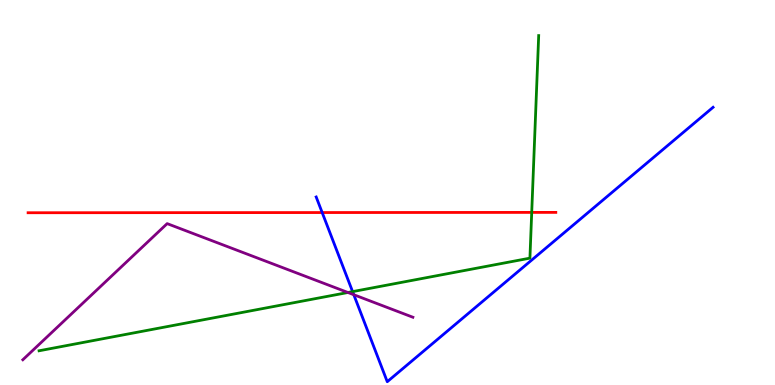[{'lines': ['blue', 'red'], 'intersections': [{'x': 4.16, 'y': 4.48}]}, {'lines': ['green', 'red'], 'intersections': [{'x': 6.86, 'y': 4.48}]}, {'lines': ['purple', 'red'], 'intersections': []}, {'lines': ['blue', 'green'], 'intersections': [{'x': 4.55, 'y': 2.43}]}, {'lines': ['blue', 'purple'], 'intersections': [{'x': 4.57, 'y': 2.34}]}, {'lines': ['green', 'purple'], 'intersections': [{'x': 4.49, 'y': 2.4}]}]